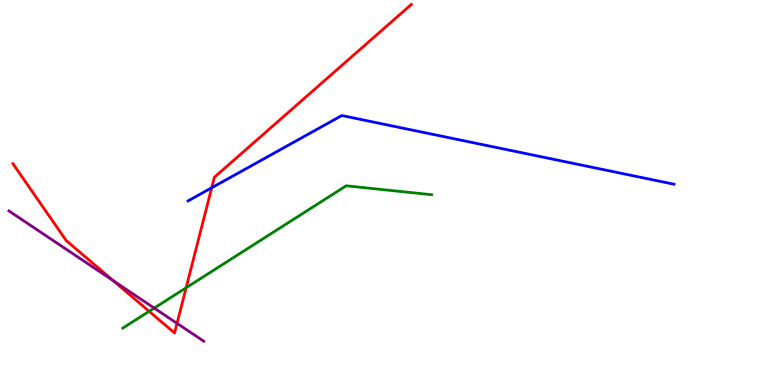[{'lines': ['blue', 'red'], 'intersections': [{'x': 2.73, 'y': 5.12}]}, {'lines': ['green', 'red'], 'intersections': [{'x': 1.92, 'y': 1.91}, {'x': 2.4, 'y': 2.53}]}, {'lines': ['purple', 'red'], 'intersections': [{'x': 1.46, 'y': 2.71}, {'x': 2.28, 'y': 1.6}]}, {'lines': ['blue', 'green'], 'intersections': []}, {'lines': ['blue', 'purple'], 'intersections': []}, {'lines': ['green', 'purple'], 'intersections': [{'x': 1.99, 'y': 2.0}]}]